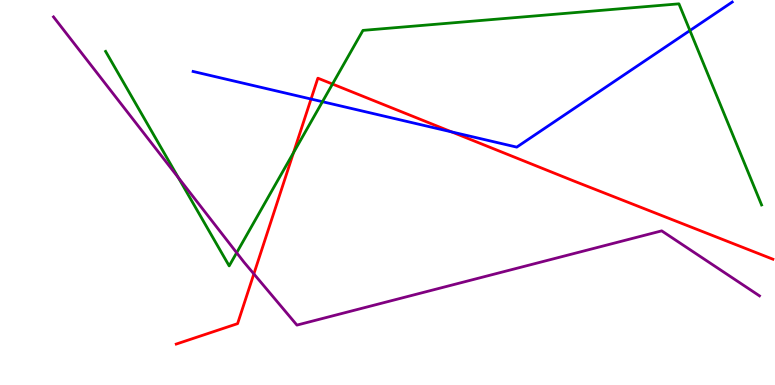[{'lines': ['blue', 'red'], 'intersections': [{'x': 4.01, 'y': 7.43}, {'x': 5.83, 'y': 6.57}]}, {'lines': ['green', 'red'], 'intersections': [{'x': 3.79, 'y': 6.03}, {'x': 4.29, 'y': 7.82}]}, {'lines': ['purple', 'red'], 'intersections': [{'x': 3.28, 'y': 2.89}]}, {'lines': ['blue', 'green'], 'intersections': [{'x': 4.16, 'y': 7.36}, {'x': 8.9, 'y': 9.21}]}, {'lines': ['blue', 'purple'], 'intersections': []}, {'lines': ['green', 'purple'], 'intersections': [{'x': 2.3, 'y': 5.39}, {'x': 3.05, 'y': 3.44}]}]